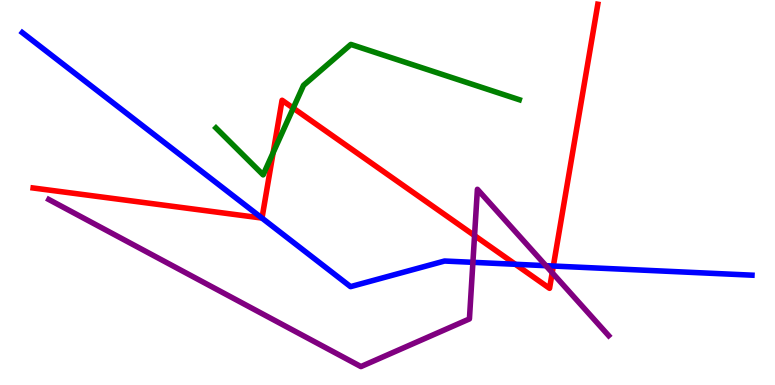[{'lines': ['blue', 'red'], 'intersections': [{'x': 3.38, 'y': 4.34}, {'x': 6.65, 'y': 3.14}, {'x': 7.14, 'y': 3.09}]}, {'lines': ['green', 'red'], 'intersections': [{'x': 3.52, 'y': 6.03}, {'x': 3.78, 'y': 7.19}]}, {'lines': ['purple', 'red'], 'intersections': [{'x': 6.12, 'y': 3.88}, {'x': 7.13, 'y': 2.92}]}, {'lines': ['blue', 'green'], 'intersections': []}, {'lines': ['blue', 'purple'], 'intersections': [{'x': 6.1, 'y': 3.19}, {'x': 7.04, 'y': 3.1}]}, {'lines': ['green', 'purple'], 'intersections': []}]